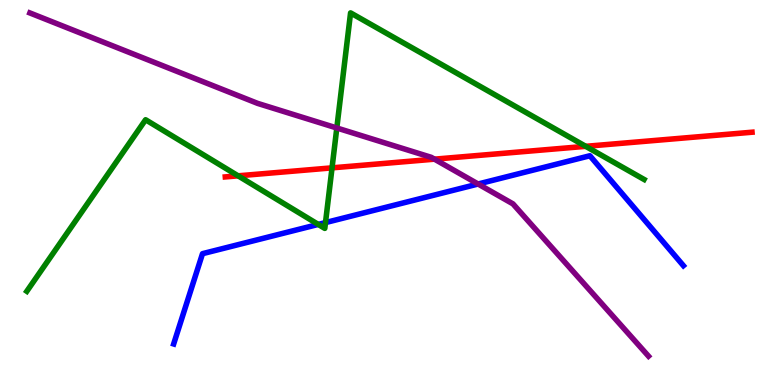[{'lines': ['blue', 'red'], 'intersections': []}, {'lines': ['green', 'red'], 'intersections': [{'x': 3.07, 'y': 5.43}, {'x': 4.28, 'y': 5.64}, {'x': 7.56, 'y': 6.2}]}, {'lines': ['purple', 'red'], 'intersections': [{'x': 5.61, 'y': 5.87}]}, {'lines': ['blue', 'green'], 'intersections': [{'x': 4.11, 'y': 4.17}, {'x': 4.2, 'y': 4.22}]}, {'lines': ['blue', 'purple'], 'intersections': [{'x': 6.17, 'y': 5.22}]}, {'lines': ['green', 'purple'], 'intersections': [{'x': 4.35, 'y': 6.68}]}]